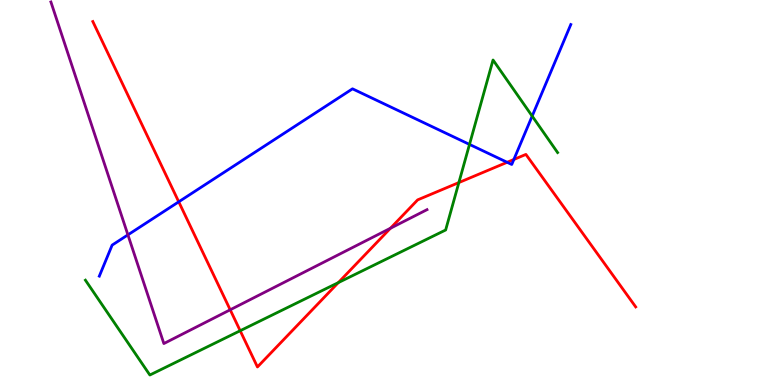[{'lines': ['blue', 'red'], 'intersections': [{'x': 2.31, 'y': 4.76}, {'x': 6.54, 'y': 5.78}, {'x': 6.63, 'y': 5.86}]}, {'lines': ['green', 'red'], 'intersections': [{'x': 3.1, 'y': 1.41}, {'x': 4.37, 'y': 2.66}, {'x': 5.92, 'y': 5.26}]}, {'lines': ['purple', 'red'], 'intersections': [{'x': 2.97, 'y': 1.95}, {'x': 5.04, 'y': 4.07}]}, {'lines': ['blue', 'green'], 'intersections': [{'x': 6.06, 'y': 6.25}, {'x': 6.87, 'y': 6.98}]}, {'lines': ['blue', 'purple'], 'intersections': [{'x': 1.65, 'y': 3.9}]}, {'lines': ['green', 'purple'], 'intersections': []}]